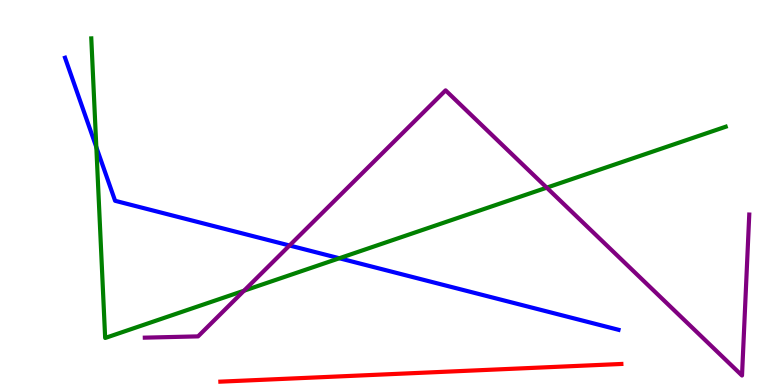[{'lines': ['blue', 'red'], 'intersections': []}, {'lines': ['green', 'red'], 'intersections': []}, {'lines': ['purple', 'red'], 'intersections': []}, {'lines': ['blue', 'green'], 'intersections': [{'x': 1.24, 'y': 6.18}, {'x': 4.38, 'y': 3.29}]}, {'lines': ['blue', 'purple'], 'intersections': [{'x': 3.74, 'y': 3.62}]}, {'lines': ['green', 'purple'], 'intersections': [{'x': 3.15, 'y': 2.45}, {'x': 7.05, 'y': 5.13}]}]